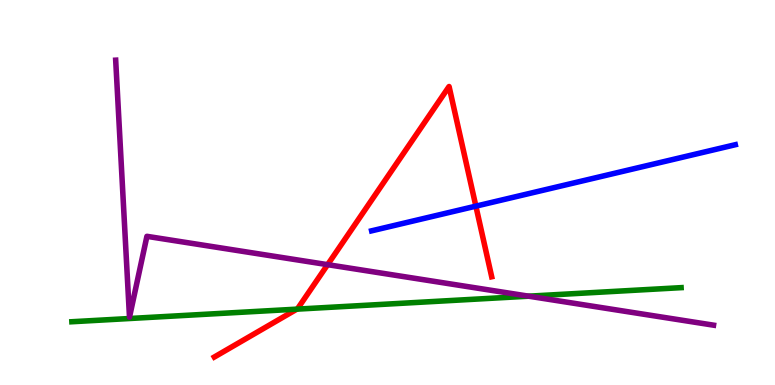[{'lines': ['blue', 'red'], 'intersections': [{'x': 6.14, 'y': 4.65}]}, {'lines': ['green', 'red'], 'intersections': [{'x': 3.83, 'y': 1.97}]}, {'lines': ['purple', 'red'], 'intersections': [{'x': 4.23, 'y': 3.13}]}, {'lines': ['blue', 'green'], 'intersections': []}, {'lines': ['blue', 'purple'], 'intersections': []}, {'lines': ['green', 'purple'], 'intersections': [{'x': 6.82, 'y': 2.31}]}]